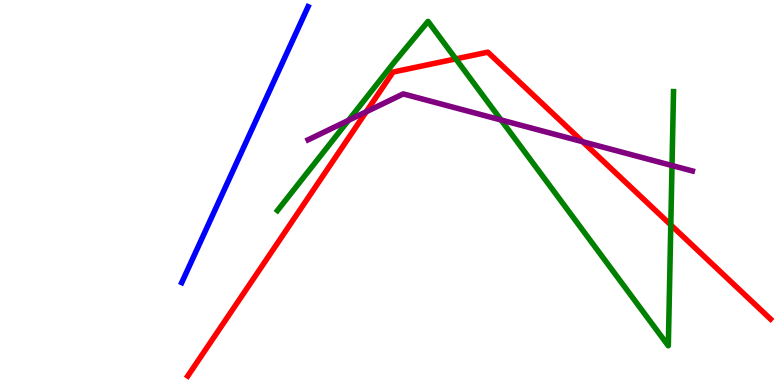[{'lines': ['blue', 'red'], 'intersections': []}, {'lines': ['green', 'red'], 'intersections': [{'x': 5.88, 'y': 8.47}, {'x': 8.66, 'y': 4.16}]}, {'lines': ['purple', 'red'], 'intersections': [{'x': 4.73, 'y': 7.1}, {'x': 7.52, 'y': 6.32}]}, {'lines': ['blue', 'green'], 'intersections': []}, {'lines': ['blue', 'purple'], 'intersections': []}, {'lines': ['green', 'purple'], 'intersections': [{'x': 4.5, 'y': 6.87}, {'x': 6.47, 'y': 6.88}, {'x': 8.67, 'y': 5.7}]}]